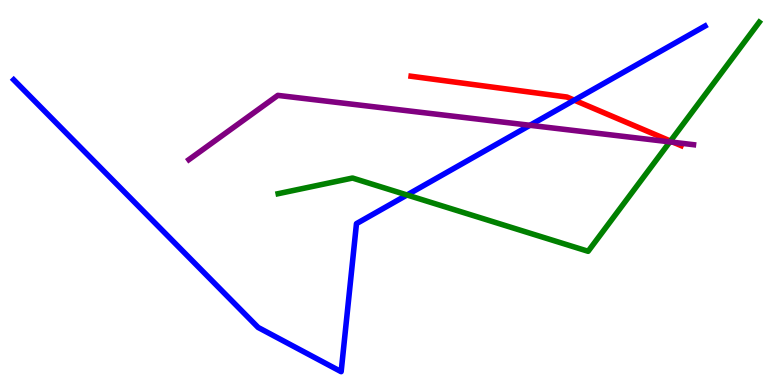[{'lines': ['blue', 'red'], 'intersections': [{'x': 7.41, 'y': 7.4}]}, {'lines': ['green', 'red'], 'intersections': [{'x': 8.65, 'y': 6.34}]}, {'lines': ['purple', 'red'], 'intersections': [{'x': 8.69, 'y': 6.3}]}, {'lines': ['blue', 'green'], 'intersections': [{'x': 5.25, 'y': 4.94}]}, {'lines': ['blue', 'purple'], 'intersections': [{'x': 6.84, 'y': 6.75}]}, {'lines': ['green', 'purple'], 'intersections': [{'x': 8.64, 'y': 6.31}]}]